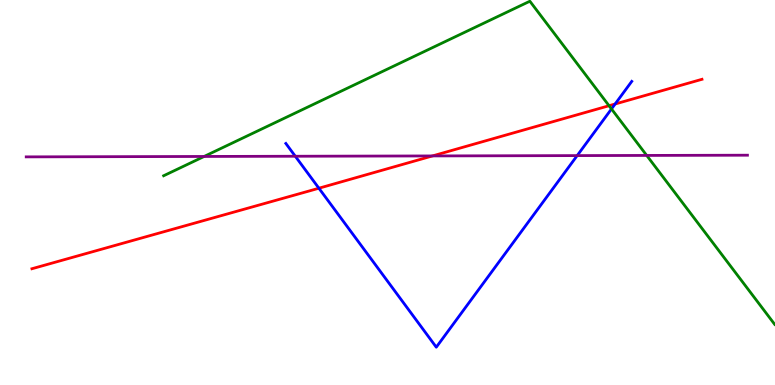[{'lines': ['blue', 'red'], 'intersections': [{'x': 4.11, 'y': 5.11}, {'x': 7.94, 'y': 7.3}]}, {'lines': ['green', 'red'], 'intersections': [{'x': 7.86, 'y': 7.25}]}, {'lines': ['purple', 'red'], 'intersections': [{'x': 5.58, 'y': 5.95}]}, {'lines': ['blue', 'green'], 'intersections': [{'x': 7.89, 'y': 7.17}]}, {'lines': ['blue', 'purple'], 'intersections': [{'x': 3.81, 'y': 5.94}, {'x': 7.45, 'y': 5.96}]}, {'lines': ['green', 'purple'], 'intersections': [{'x': 2.63, 'y': 5.94}, {'x': 8.34, 'y': 5.96}]}]